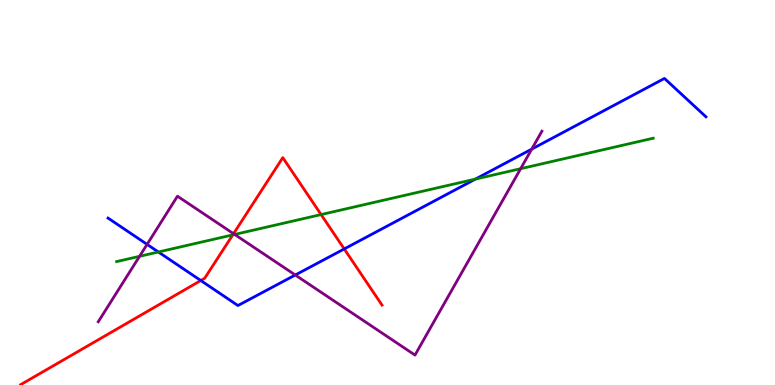[{'lines': ['blue', 'red'], 'intersections': [{'x': 2.59, 'y': 2.71}, {'x': 4.44, 'y': 3.53}]}, {'lines': ['green', 'red'], 'intersections': [{'x': 3.0, 'y': 3.9}, {'x': 4.14, 'y': 4.43}]}, {'lines': ['purple', 'red'], 'intersections': [{'x': 3.01, 'y': 3.93}]}, {'lines': ['blue', 'green'], 'intersections': [{'x': 2.04, 'y': 3.45}, {'x': 6.13, 'y': 5.35}]}, {'lines': ['blue', 'purple'], 'intersections': [{'x': 1.9, 'y': 3.65}, {'x': 3.81, 'y': 2.86}, {'x': 6.86, 'y': 6.13}]}, {'lines': ['green', 'purple'], 'intersections': [{'x': 1.8, 'y': 3.34}, {'x': 3.03, 'y': 3.91}, {'x': 6.72, 'y': 5.62}]}]